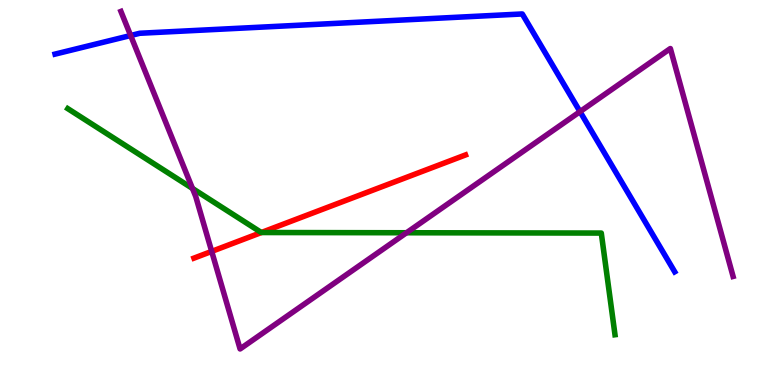[{'lines': ['blue', 'red'], 'intersections': []}, {'lines': ['green', 'red'], 'intersections': [{'x': 3.37, 'y': 3.96}]}, {'lines': ['purple', 'red'], 'intersections': [{'x': 2.73, 'y': 3.47}]}, {'lines': ['blue', 'green'], 'intersections': []}, {'lines': ['blue', 'purple'], 'intersections': [{'x': 1.69, 'y': 9.08}, {'x': 7.48, 'y': 7.1}]}, {'lines': ['green', 'purple'], 'intersections': [{'x': 2.48, 'y': 5.11}, {'x': 5.25, 'y': 3.95}]}]